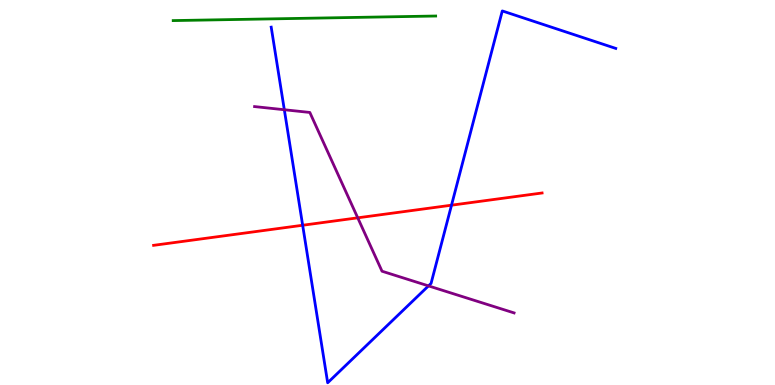[{'lines': ['blue', 'red'], 'intersections': [{'x': 3.91, 'y': 4.15}, {'x': 5.83, 'y': 4.67}]}, {'lines': ['green', 'red'], 'intersections': []}, {'lines': ['purple', 'red'], 'intersections': [{'x': 4.62, 'y': 4.34}]}, {'lines': ['blue', 'green'], 'intersections': []}, {'lines': ['blue', 'purple'], 'intersections': [{'x': 3.67, 'y': 7.15}, {'x': 5.53, 'y': 2.57}]}, {'lines': ['green', 'purple'], 'intersections': []}]